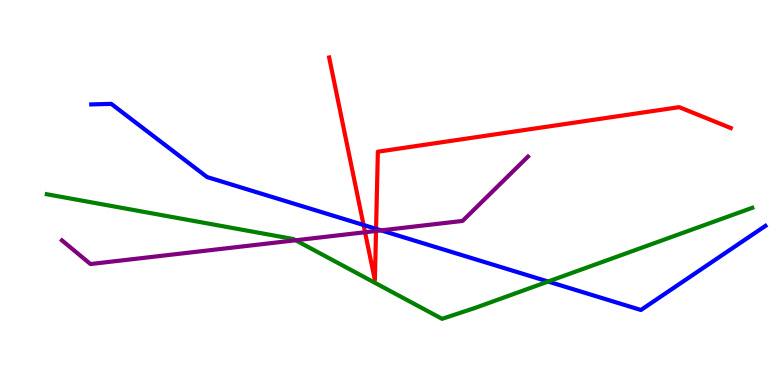[{'lines': ['blue', 'red'], 'intersections': [{'x': 4.69, 'y': 4.16}, {'x': 4.85, 'y': 4.06}]}, {'lines': ['green', 'red'], 'intersections': []}, {'lines': ['purple', 'red'], 'intersections': [{'x': 4.71, 'y': 3.97}, {'x': 4.85, 'y': 4.0}]}, {'lines': ['blue', 'green'], 'intersections': [{'x': 7.07, 'y': 2.69}]}, {'lines': ['blue', 'purple'], 'intersections': [{'x': 4.92, 'y': 4.02}]}, {'lines': ['green', 'purple'], 'intersections': [{'x': 3.81, 'y': 3.76}]}]